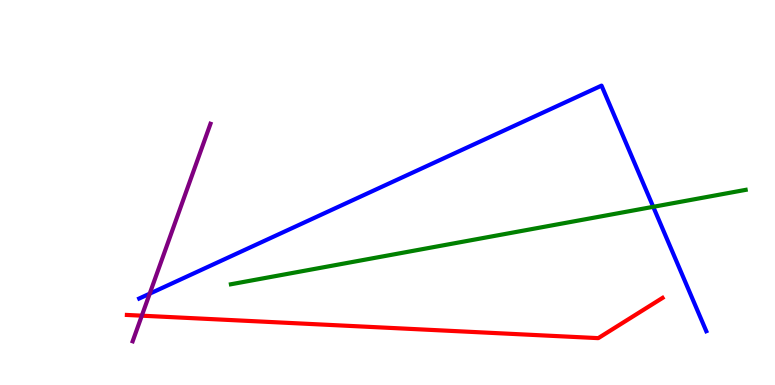[{'lines': ['blue', 'red'], 'intersections': []}, {'lines': ['green', 'red'], 'intersections': []}, {'lines': ['purple', 'red'], 'intersections': [{'x': 1.83, 'y': 1.8}]}, {'lines': ['blue', 'green'], 'intersections': [{'x': 8.43, 'y': 4.63}]}, {'lines': ['blue', 'purple'], 'intersections': [{'x': 1.93, 'y': 2.37}]}, {'lines': ['green', 'purple'], 'intersections': []}]